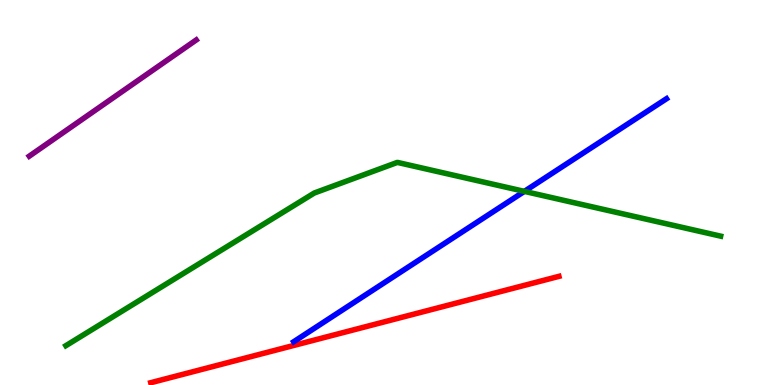[{'lines': ['blue', 'red'], 'intersections': []}, {'lines': ['green', 'red'], 'intersections': []}, {'lines': ['purple', 'red'], 'intersections': []}, {'lines': ['blue', 'green'], 'intersections': [{'x': 6.77, 'y': 5.03}]}, {'lines': ['blue', 'purple'], 'intersections': []}, {'lines': ['green', 'purple'], 'intersections': []}]